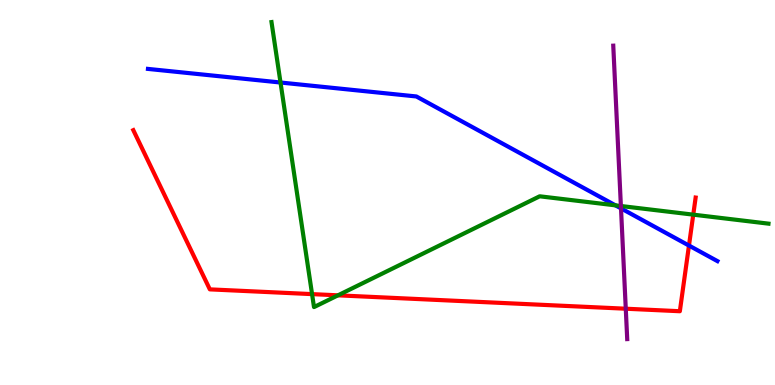[{'lines': ['blue', 'red'], 'intersections': [{'x': 8.89, 'y': 3.62}]}, {'lines': ['green', 'red'], 'intersections': [{'x': 4.03, 'y': 2.36}, {'x': 4.36, 'y': 2.33}, {'x': 8.95, 'y': 4.42}]}, {'lines': ['purple', 'red'], 'intersections': [{'x': 8.07, 'y': 1.98}]}, {'lines': ['blue', 'green'], 'intersections': [{'x': 3.62, 'y': 7.86}, {'x': 7.94, 'y': 4.67}]}, {'lines': ['blue', 'purple'], 'intersections': [{'x': 8.01, 'y': 4.59}]}, {'lines': ['green', 'purple'], 'intersections': [{'x': 8.01, 'y': 4.65}]}]